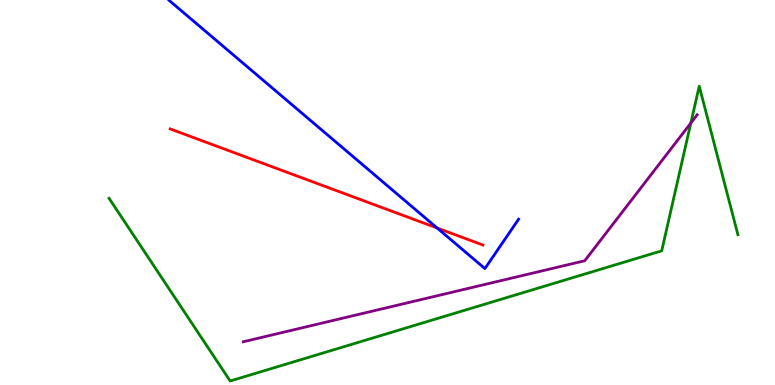[{'lines': ['blue', 'red'], 'intersections': [{'x': 5.64, 'y': 4.08}]}, {'lines': ['green', 'red'], 'intersections': []}, {'lines': ['purple', 'red'], 'intersections': []}, {'lines': ['blue', 'green'], 'intersections': []}, {'lines': ['blue', 'purple'], 'intersections': []}, {'lines': ['green', 'purple'], 'intersections': [{'x': 8.91, 'y': 6.8}]}]